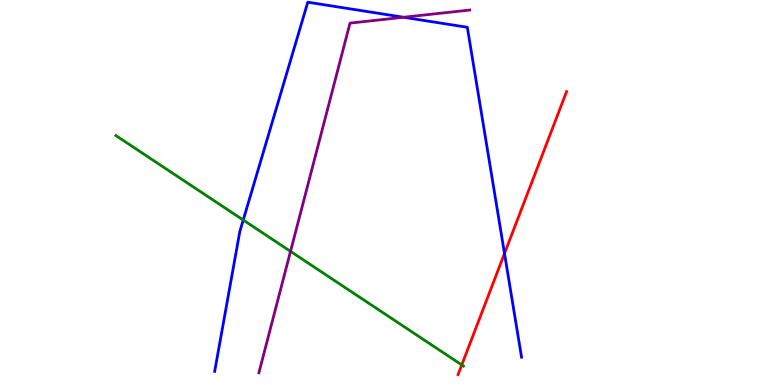[{'lines': ['blue', 'red'], 'intersections': [{'x': 6.51, 'y': 3.42}]}, {'lines': ['green', 'red'], 'intersections': [{'x': 5.96, 'y': 0.522}]}, {'lines': ['purple', 'red'], 'intersections': []}, {'lines': ['blue', 'green'], 'intersections': [{'x': 3.14, 'y': 4.29}]}, {'lines': ['blue', 'purple'], 'intersections': [{'x': 5.21, 'y': 9.55}]}, {'lines': ['green', 'purple'], 'intersections': [{'x': 3.75, 'y': 3.47}]}]